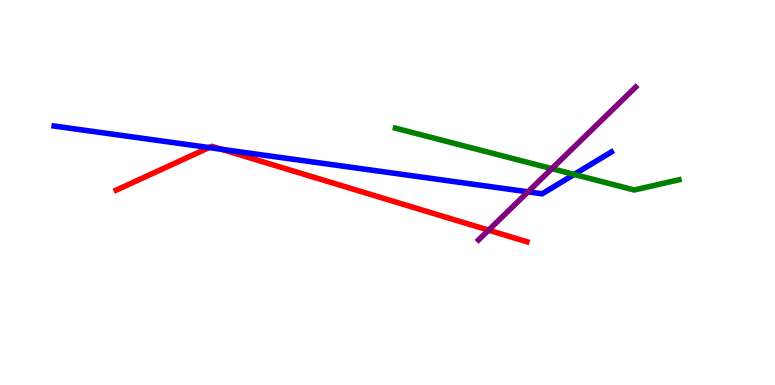[{'lines': ['blue', 'red'], 'intersections': [{'x': 2.7, 'y': 6.17}, {'x': 2.86, 'y': 6.12}]}, {'lines': ['green', 'red'], 'intersections': []}, {'lines': ['purple', 'red'], 'intersections': [{'x': 6.3, 'y': 4.02}]}, {'lines': ['blue', 'green'], 'intersections': [{'x': 7.41, 'y': 5.47}]}, {'lines': ['blue', 'purple'], 'intersections': [{'x': 6.81, 'y': 5.02}]}, {'lines': ['green', 'purple'], 'intersections': [{'x': 7.12, 'y': 5.62}]}]